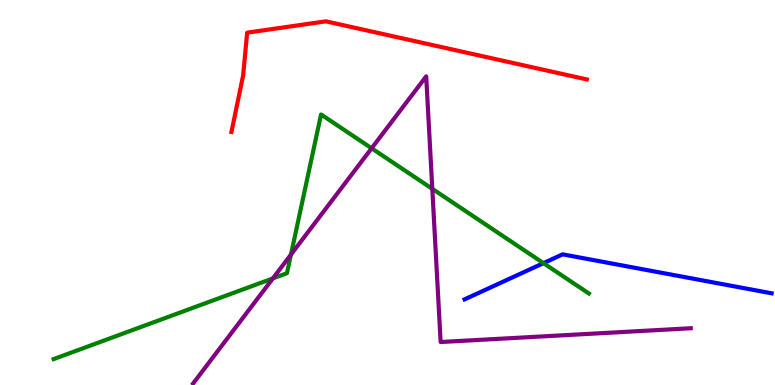[{'lines': ['blue', 'red'], 'intersections': []}, {'lines': ['green', 'red'], 'intersections': []}, {'lines': ['purple', 'red'], 'intersections': []}, {'lines': ['blue', 'green'], 'intersections': [{'x': 7.01, 'y': 3.17}]}, {'lines': ['blue', 'purple'], 'intersections': []}, {'lines': ['green', 'purple'], 'intersections': [{'x': 3.52, 'y': 2.77}, {'x': 3.75, 'y': 3.39}, {'x': 4.8, 'y': 6.15}, {'x': 5.58, 'y': 5.09}]}]